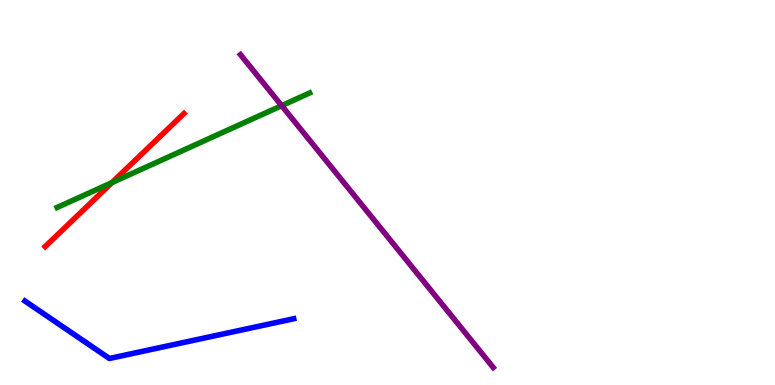[{'lines': ['blue', 'red'], 'intersections': []}, {'lines': ['green', 'red'], 'intersections': [{'x': 1.44, 'y': 5.26}]}, {'lines': ['purple', 'red'], 'intersections': []}, {'lines': ['blue', 'green'], 'intersections': []}, {'lines': ['blue', 'purple'], 'intersections': []}, {'lines': ['green', 'purple'], 'intersections': [{'x': 3.63, 'y': 7.26}]}]